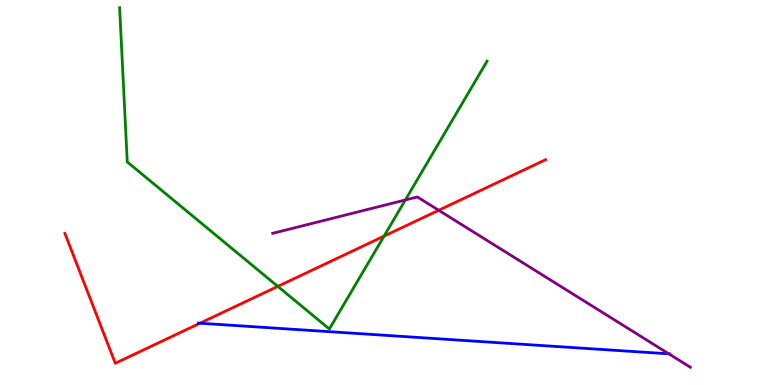[{'lines': ['blue', 'red'], 'intersections': [{'x': 2.58, 'y': 1.6}]}, {'lines': ['green', 'red'], 'intersections': [{'x': 3.58, 'y': 2.56}, {'x': 4.96, 'y': 3.87}]}, {'lines': ['purple', 'red'], 'intersections': [{'x': 5.66, 'y': 4.54}]}, {'lines': ['blue', 'green'], 'intersections': []}, {'lines': ['blue', 'purple'], 'intersections': [{'x': 8.63, 'y': 0.809}]}, {'lines': ['green', 'purple'], 'intersections': [{'x': 5.23, 'y': 4.81}]}]